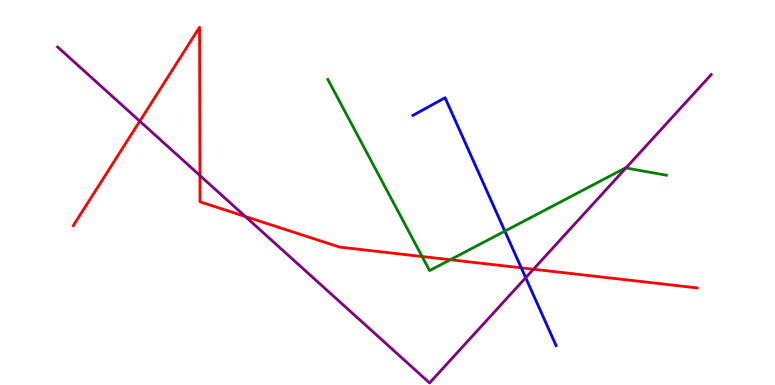[{'lines': ['blue', 'red'], 'intersections': [{'x': 6.73, 'y': 3.04}]}, {'lines': ['green', 'red'], 'intersections': [{'x': 5.45, 'y': 3.34}, {'x': 5.81, 'y': 3.25}]}, {'lines': ['purple', 'red'], 'intersections': [{'x': 1.8, 'y': 6.85}, {'x': 2.58, 'y': 5.44}, {'x': 3.17, 'y': 4.38}, {'x': 6.88, 'y': 3.01}]}, {'lines': ['blue', 'green'], 'intersections': [{'x': 6.51, 'y': 4.0}]}, {'lines': ['blue', 'purple'], 'intersections': [{'x': 6.78, 'y': 2.79}]}, {'lines': ['green', 'purple'], 'intersections': [{'x': 8.08, 'y': 5.64}]}]